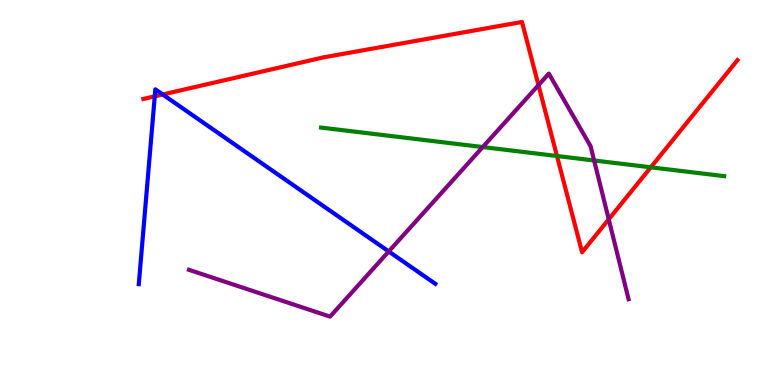[{'lines': ['blue', 'red'], 'intersections': [{'x': 2.0, 'y': 7.5}, {'x': 2.1, 'y': 7.55}]}, {'lines': ['green', 'red'], 'intersections': [{'x': 7.19, 'y': 5.95}, {'x': 8.4, 'y': 5.65}]}, {'lines': ['purple', 'red'], 'intersections': [{'x': 6.95, 'y': 7.79}, {'x': 7.85, 'y': 4.3}]}, {'lines': ['blue', 'green'], 'intersections': []}, {'lines': ['blue', 'purple'], 'intersections': [{'x': 5.02, 'y': 3.47}]}, {'lines': ['green', 'purple'], 'intersections': [{'x': 6.23, 'y': 6.18}, {'x': 7.67, 'y': 5.83}]}]